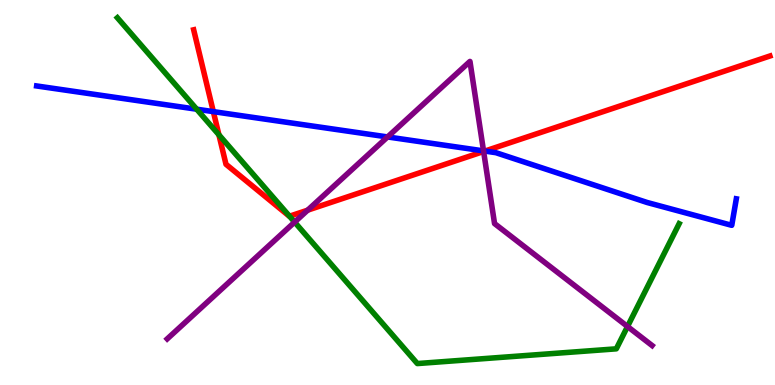[{'lines': ['blue', 'red'], 'intersections': [{'x': 2.75, 'y': 7.1}, {'x': 6.26, 'y': 6.08}]}, {'lines': ['green', 'red'], 'intersections': [{'x': 2.82, 'y': 6.5}, {'x': 3.74, 'y': 4.38}]}, {'lines': ['purple', 'red'], 'intersections': [{'x': 3.97, 'y': 4.54}, {'x': 6.24, 'y': 6.07}]}, {'lines': ['blue', 'green'], 'intersections': [{'x': 2.54, 'y': 7.16}]}, {'lines': ['blue', 'purple'], 'intersections': [{'x': 5.0, 'y': 6.44}, {'x': 6.24, 'y': 6.08}]}, {'lines': ['green', 'purple'], 'intersections': [{'x': 3.8, 'y': 4.23}, {'x': 8.1, 'y': 1.52}]}]